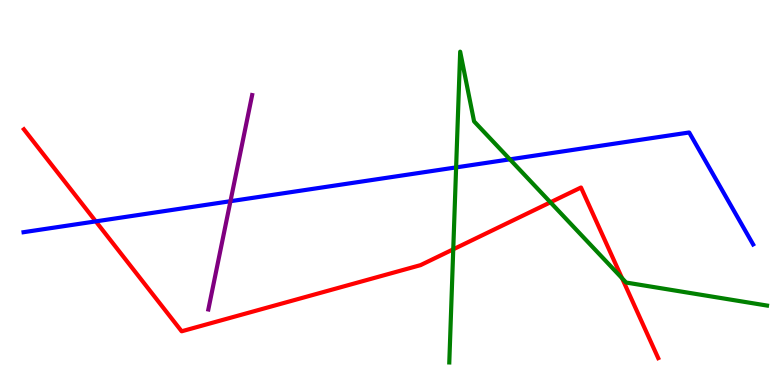[{'lines': ['blue', 'red'], 'intersections': [{'x': 1.24, 'y': 4.25}]}, {'lines': ['green', 'red'], 'intersections': [{'x': 5.85, 'y': 3.52}, {'x': 7.1, 'y': 4.75}, {'x': 8.03, 'y': 2.77}]}, {'lines': ['purple', 'red'], 'intersections': []}, {'lines': ['blue', 'green'], 'intersections': [{'x': 5.89, 'y': 5.65}, {'x': 6.58, 'y': 5.86}]}, {'lines': ['blue', 'purple'], 'intersections': [{'x': 2.97, 'y': 4.77}]}, {'lines': ['green', 'purple'], 'intersections': []}]